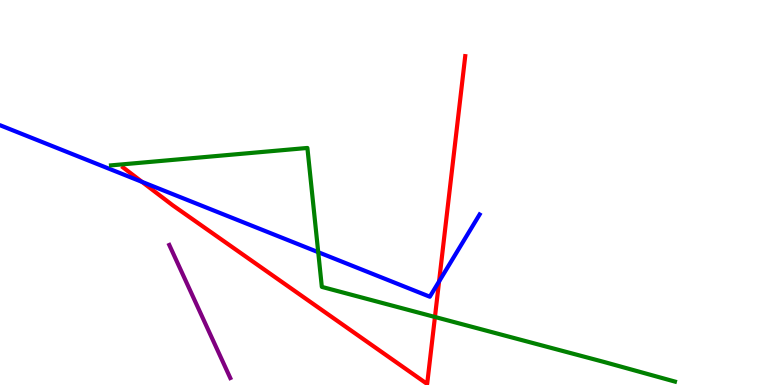[{'lines': ['blue', 'red'], 'intersections': [{'x': 1.83, 'y': 5.28}, {'x': 5.67, 'y': 2.69}]}, {'lines': ['green', 'red'], 'intersections': [{'x': 5.61, 'y': 1.77}]}, {'lines': ['purple', 'red'], 'intersections': []}, {'lines': ['blue', 'green'], 'intersections': [{'x': 4.11, 'y': 3.45}]}, {'lines': ['blue', 'purple'], 'intersections': []}, {'lines': ['green', 'purple'], 'intersections': []}]